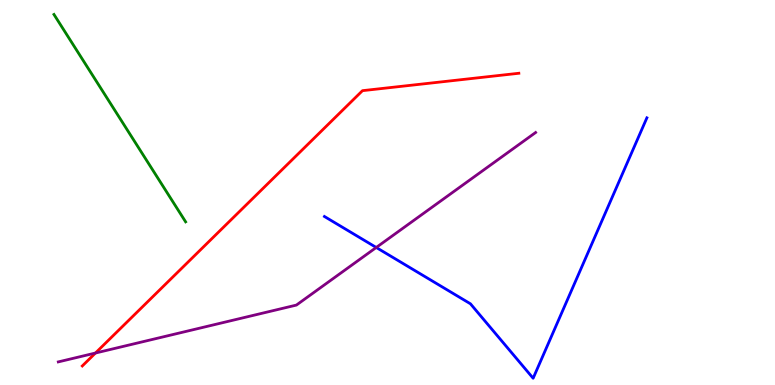[{'lines': ['blue', 'red'], 'intersections': []}, {'lines': ['green', 'red'], 'intersections': []}, {'lines': ['purple', 'red'], 'intersections': [{'x': 1.23, 'y': 0.83}]}, {'lines': ['blue', 'green'], 'intersections': []}, {'lines': ['blue', 'purple'], 'intersections': [{'x': 4.85, 'y': 3.57}]}, {'lines': ['green', 'purple'], 'intersections': []}]